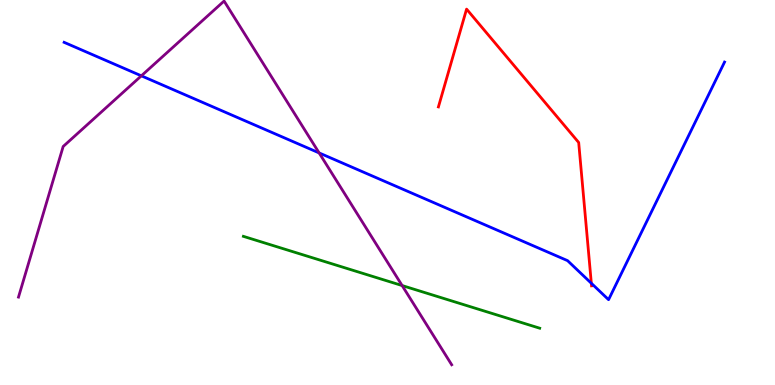[{'lines': ['blue', 'red'], 'intersections': [{'x': 7.63, 'y': 2.64}]}, {'lines': ['green', 'red'], 'intersections': []}, {'lines': ['purple', 'red'], 'intersections': []}, {'lines': ['blue', 'green'], 'intersections': []}, {'lines': ['blue', 'purple'], 'intersections': [{'x': 1.82, 'y': 8.03}, {'x': 4.12, 'y': 6.03}]}, {'lines': ['green', 'purple'], 'intersections': [{'x': 5.19, 'y': 2.58}]}]